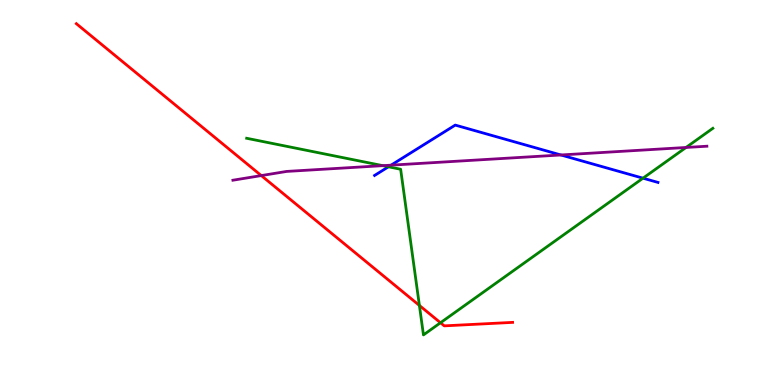[{'lines': ['blue', 'red'], 'intersections': []}, {'lines': ['green', 'red'], 'intersections': [{'x': 5.41, 'y': 2.07}, {'x': 5.68, 'y': 1.62}]}, {'lines': ['purple', 'red'], 'intersections': [{'x': 3.37, 'y': 5.44}]}, {'lines': ['blue', 'green'], 'intersections': [{'x': 5.01, 'y': 5.67}, {'x': 8.3, 'y': 5.37}]}, {'lines': ['blue', 'purple'], 'intersections': [{'x': 5.05, 'y': 5.71}, {'x': 7.24, 'y': 5.97}]}, {'lines': ['green', 'purple'], 'intersections': [{'x': 4.94, 'y': 5.7}, {'x': 8.85, 'y': 6.17}]}]